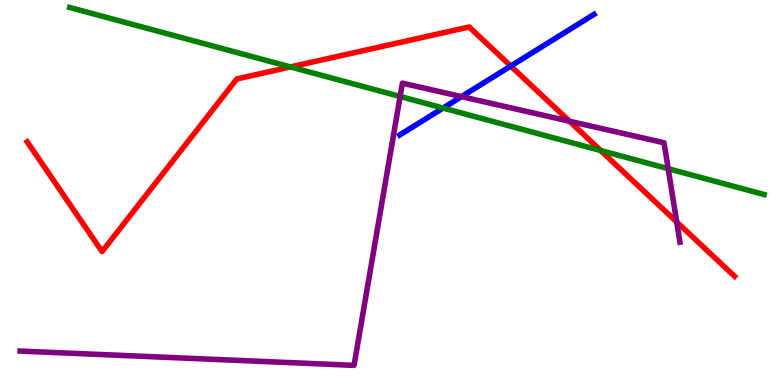[{'lines': ['blue', 'red'], 'intersections': [{'x': 6.59, 'y': 8.28}]}, {'lines': ['green', 'red'], 'intersections': [{'x': 3.75, 'y': 8.26}, {'x': 7.75, 'y': 6.09}]}, {'lines': ['purple', 'red'], 'intersections': [{'x': 7.35, 'y': 6.85}, {'x': 8.73, 'y': 4.23}]}, {'lines': ['blue', 'green'], 'intersections': [{'x': 5.72, 'y': 7.19}]}, {'lines': ['blue', 'purple'], 'intersections': [{'x': 5.95, 'y': 7.49}]}, {'lines': ['green', 'purple'], 'intersections': [{'x': 5.16, 'y': 7.49}, {'x': 8.62, 'y': 5.62}]}]